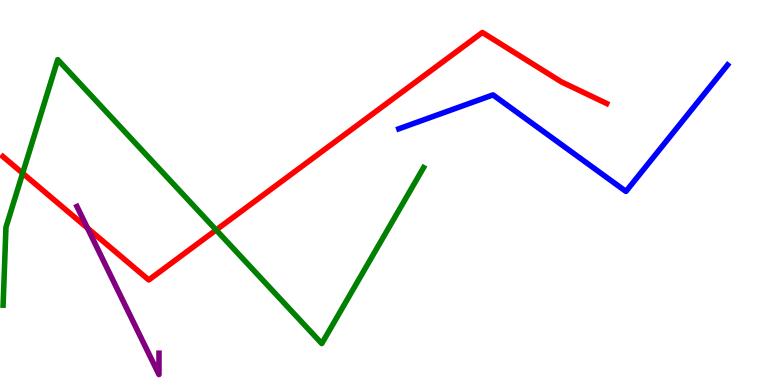[{'lines': ['blue', 'red'], 'intersections': []}, {'lines': ['green', 'red'], 'intersections': [{'x': 0.292, 'y': 5.5}, {'x': 2.79, 'y': 4.03}]}, {'lines': ['purple', 'red'], 'intersections': [{'x': 1.13, 'y': 4.07}]}, {'lines': ['blue', 'green'], 'intersections': []}, {'lines': ['blue', 'purple'], 'intersections': []}, {'lines': ['green', 'purple'], 'intersections': []}]